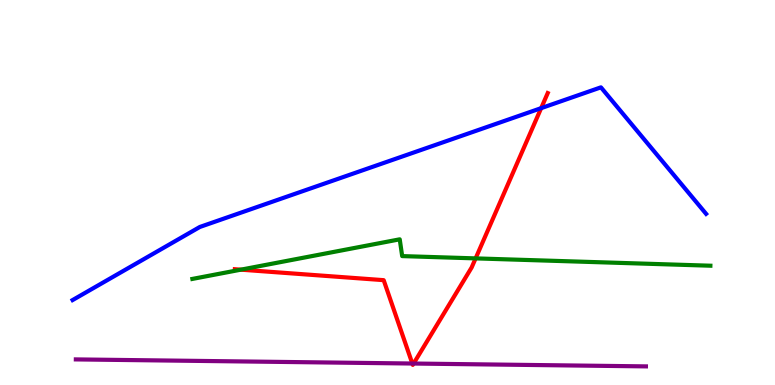[{'lines': ['blue', 'red'], 'intersections': [{'x': 6.98, 'y': 7.19}]}, {'lines': ['green', 'red'], 'intersections': [{'x': 3.11, 'y': 3.0}, {'x': 6.14, 'y': 3.29}]}, {'lines': ['purple', 'red'], 'intersections': [{'x': 5.32, 'y': 0.558}, {'x': 5.34, 'y': 0.557}]}, {'lines': ['blue', 'green'], 'intersections': []}, {'lines': ['blue', 'purple'], 'intersections': []}, {'lines': ['green', 'purple'], 'intersections': []}]